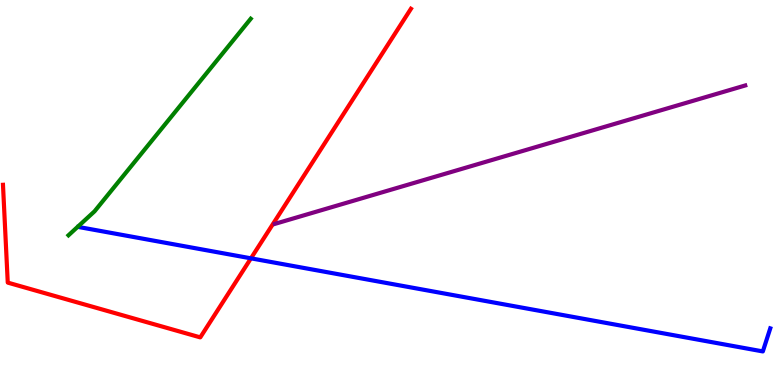[{'lines': ['blue', 'red'], 'intersections': [{'x': 3.24, 'y': 3.29}]}, {'lines': ['green', 'red'], 'intersections': []}, {'lines': ['purple', 'red'], 'intersections': []}, {'lines': ['blue', 'green'], 'intersections': []}, {'lines': ['blue', 'purple'], 'intersections': []}, {'lines': ['green', 'purple'], 'intersections': []}]